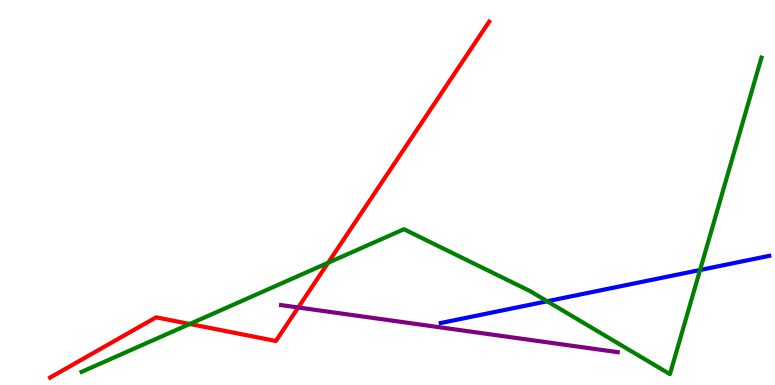[{'lines': ['blue', 'red'], 'intersections': []}, {'lines': ['green', 'red'], 'intersections': [{'x': 2.45, 'y': 1.58}, {'x': 4.23, 'y': 3.17}]}, {'lines': ['purple', 'red'], 'intersections': [{'x': 3.85, 'y': 2.01}]}, {'lines': ['blue', 'green'], 'intersections': [{'x': 7.06, 'y': 2.18}, {'x': 9.03, 'y': 2.99}]}, {'lines': ['blue', 'purple'], 'intersections': []}, {'lines': ['green', 'purple'], 'intersections': []}]